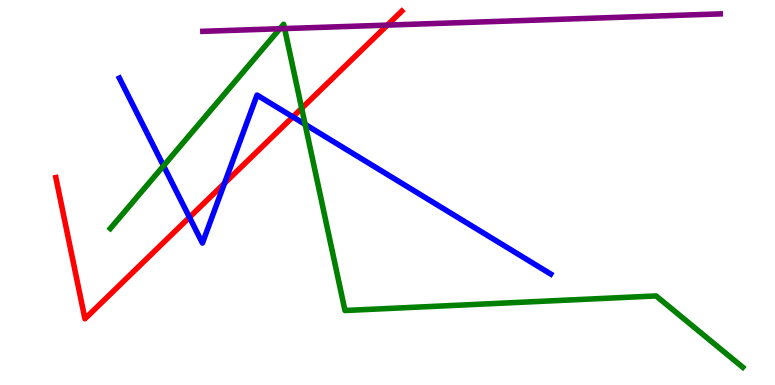[{'lines': ['blue', 'red'], 'intersections': [{'x': 2.44, 'y': 4.36}, {'x': 2.9, 'y': 5.24}, {'x': 3.78, 'y': 6.96}]}, {'lines': ['green', 'red'], 'intersections': [{'x': 3.89, 'y': 7.19}]}, {'lines': ['purple', 'red'], 'intersections': [{'x': 5.0, 'y': 9.35}]}, {'lines': ['blue', 'green'], 'intersections': [{'x': 2.11, 'y': 5.69}, {'x': 3.94, 'y': 6.77}]}, {'lines': ['blue', 'purple'], 'intersections': []}, {'lines': ['green', 'purple'], 'intersections': [{'x': 3.61, 'y': 9.25}, {'x': 3.67, 'y': 9.26}]}]